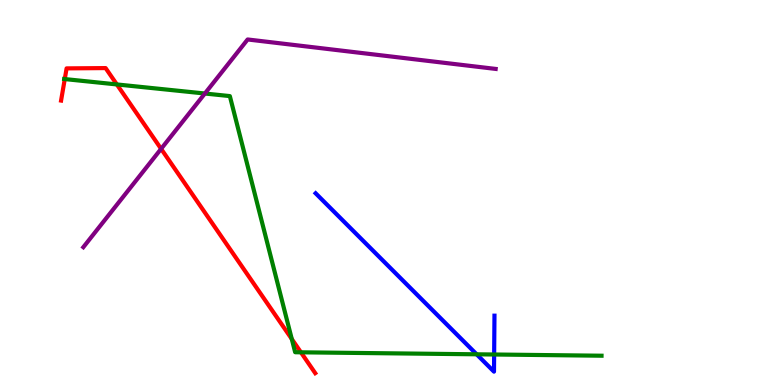[{'lines': ['blue', 'red'], 'intersections': []}, {'lines': ['green', 'red'], 'intersections': [{'x': 0.836, 'y': 7.95}, {'x': 1.51, 'y': 7.81}, {'x': 3.77, 'y': 1.19}, {'x': 3.88, 'y': 0.849}]}, {'lines': ['purple', 'red'], 'intersections': [{'x': 2.08, 'y': 6.13}]}, {'lines': ['blue', 'green'], 'intersections': [{'x': 6.15, 'y': 0.797}, {'x': 6.38, 'y': 0.792}]}, {'lines': ['blue', 'purple'], 'intersections': []}, {'lines': ['green', 'purple'], 'intersections': [{'x': 2.64, 'y': 7.57}]}]